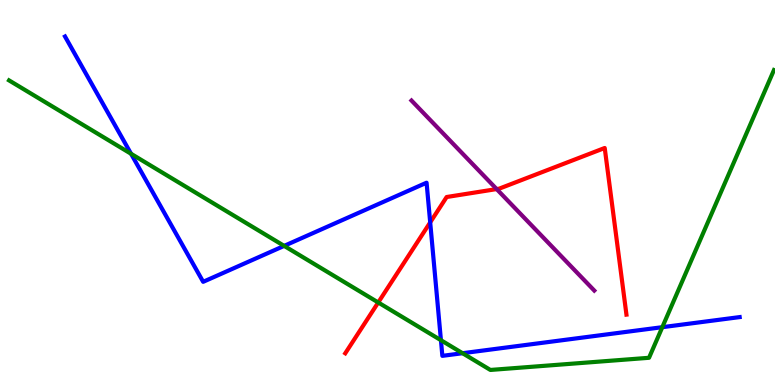[{'lines': ['blue', 'red'], 'intersections': [{'x': 5.55, 'y': 4.22}]}, {'lines': ['green', 'red'], 'intersections': [{'x': 4.88, 'y': 2.14}]}, {'lines': ['purple', 'red'], 'intersections': [{'x': 6.41, 'y': 5.09}]}, {'lines': ['blue', 'green'], 'intersections': [{'x': 1.69, 'y': 6.01}, {'x': 3.67, 'y': 3.61}, {'x': 5.69, 'y': 1.16}, {'x': 5.97, 'y': 0.826}, {'x': 8.55, 'y': 1.5}]}, {'lines': ['blue', 'purple'], 'intersections': []}, {'lines': ['green', 'purple'], 'intersections': []}]